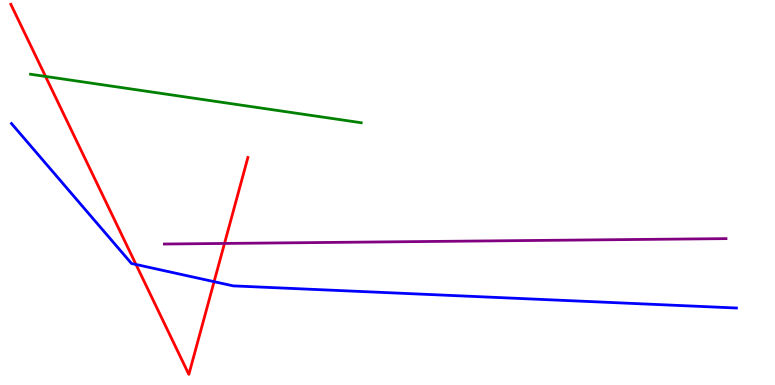[{'lines': ['blue', 'red'], 'intersections': [{'x': 1.75, 'y': 3.13}, {'x': 2.76, 'y': 2.68}]}, {'lines': ['green', 'red'], 'intersections': [{'x': 0.588, 'y': 8.01}]}, {'lines': ['purple', 'red'], 'intersections': [{'x': 2.9, 'y': 3.68}]}, {'lines': ['blue', 'green'], 'intersections': []}, {'lines': ['blue', 'purple'], 'intersections': []}, {'lines': ['green', 'purple'], 'intersections': []}]